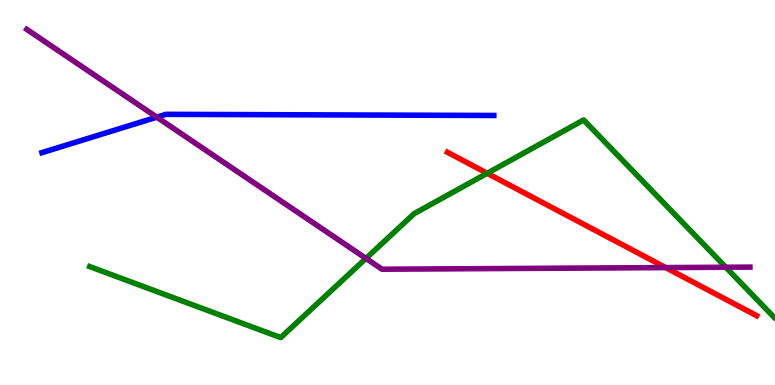[{'lines': ['blue', 'red'], 'intersections': []}, {'lines': ['green', 'red'], 'intersections': [{'x': 6.29, 'y': 5.5}]}, {'lines': ['purple', 'red'], 'intersections': [{'x': 8.59, 'y': 3.05}]}, {'lines': ['blue', 'green'], 'intersections': []}, {'lines': ['blue', 'purple'], 'intersections': [{'x': 2.02, 'y': 6.96}]}, {'lines': ['green', 'purple'], 'intersections': [{'x': 4.72, 'y': 3.29}, {'x': 9.36, 'y': 3.06}]}]